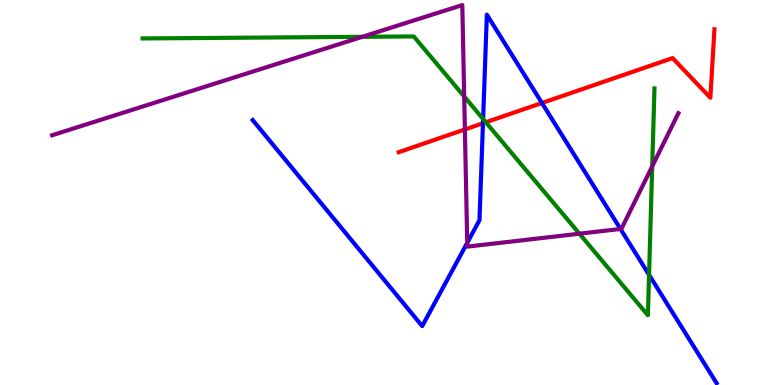[{'lines': ['blue', 'red'], 'intersections': [{'x': 6.23, 'y': 6.8}, {'x': 6.99, 'y': 7.33}]}, {'lines': ['green', 'red'], 'intersections': [{'x': 6.27, 'y': 6.82}]}, {'lines': ['purple', 'red'], 'intersections': [{'x': 6.0, 'y': 6.64}]}, {'lines': ['blue', 'green'], 'intersections': [{'x': 6.23, 'y': 6.91}, {'x': 8.37, 'y': 2.86}]}, {'lines': ['blue', 'purple'], 'intersections': [{'x': 6.03, 'y': 3.69}, {'x': 8.01, 'y': 4.05}]}, {'lines': ['green', 'purple'], 'intersections': [{'x': 4.67, 'y': 9.04}, {'x': 5.99, 'y': 7.49}, {'x': 7.48, 'y': 3.93}, {'x': 8.42, 'y': 5.68}]}]